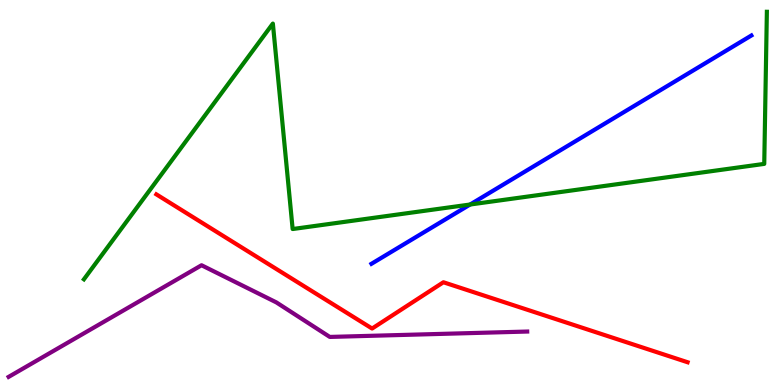[{'lines': ['blue', 'red'], 'intersections': []}, {'lines': ['green', 'red'], 'intersections': []}, {'lines': ['purple', 'red'], 'intersections': []}, {'lines': ['blue', 'green'], 'intersections': [{'x': 6.07, 'y': 4.69}]}, {'lines': ['blue', 'purple'], 'intersections': []}, {'lines': ['green', 'purple'], 'intersections': []}]